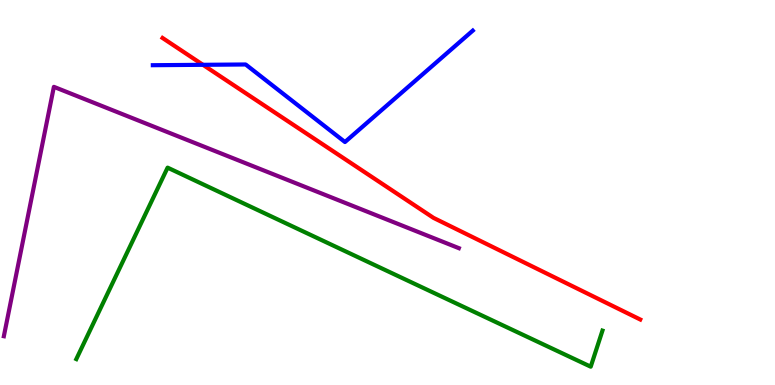[{'lines': ['blue', 'red'], 'intersections': [{'x': 2.62, 'y': 8.32}]}, {'lines': ['green', 'red'], 'intersections': []}, {'lines': ['purple', 'red'], 'intersections': []}, {'lines': ['blue', 'green'], 'intersections': []}, {'lines': ['blue', 'purple'], 'intersections': []}, {'lines': ['green', 'purple'], 'intersections': []}]